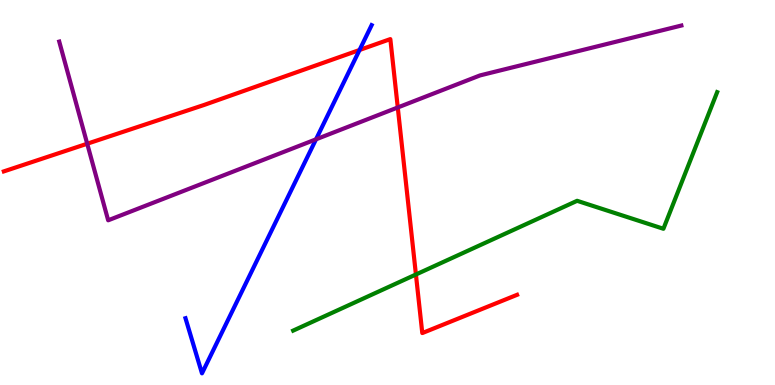[{'lines': ['blue', 'red'], 'intersections': [{'x': 4.64, 'y': 8.7}]}, {'lines': ['green', 'red'], 'intersections': [{'x': 5.37, 'y': 2.87}]}, {'lines': ['purple', 'red'], 'intersections': [{'x': 1.13, 'y': 6.27}, {'x': 5.13, 'y': 7.21}]}, {'lines': ['blue', 'green'], 'intersections': []}, {'lines': ['blue', 'purple'], 'intersections': [{'x': 4.08, 'y': 6.38}]}, {'lines': ['green', 'purple'], 'intersections': []}]